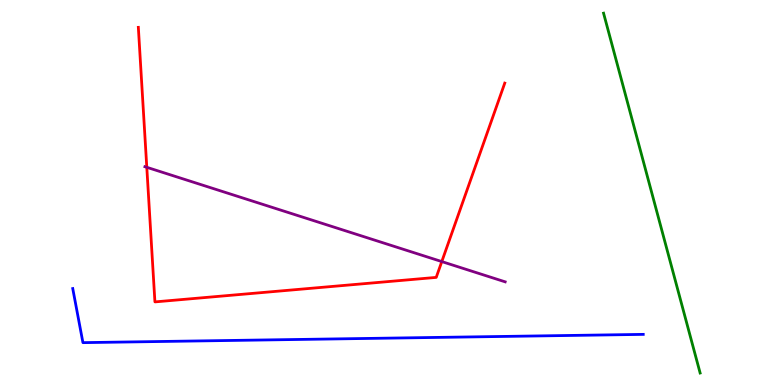[{'lines': ['blue', 'red'], 'intersections': []}, {'lines': ['green', 'red'], 'intersections': []}, {'lines': ['purple', 'red'], 'intersections': [{'x': 1.89, 'y': 5.65}, {'x': 5.7, 'y': 3.21}]}, {'lines': ['blue', 'green'], 'intersections': []}, {'lines': ['blue', 'purple'], 'intersections': []}, {'lines': ['green', 'purple'], 'intersections': []}]